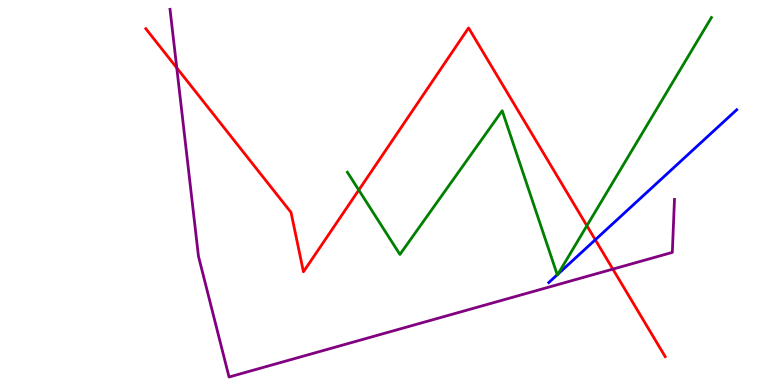[{'lines': ['blue', 'red'], 'intersections': [{'x': 7.68, 'y': 3.77}]}, {'lines': ['green', 'red'], 'intersections': [{'x': 4.63, 'y': 5.06}, {'x': 7.57, 'y': 4.14}]}, {'lines': ['purple', 'red'], 'intersections': [{'x': 2.28, 'y': 8.24}, {'x': 7.91, 'y': 3.01}]}, {'lines': ['blue', 'green'], 'intersections': [{'x': 7.19, 'y': 2.86}, {'x': 7.2, 'y': 2.88}]}, {'lines': ['blue', 'purple'], 'intersections': []}, {'lines': ['green', 'purple'], 'intersections': []}]